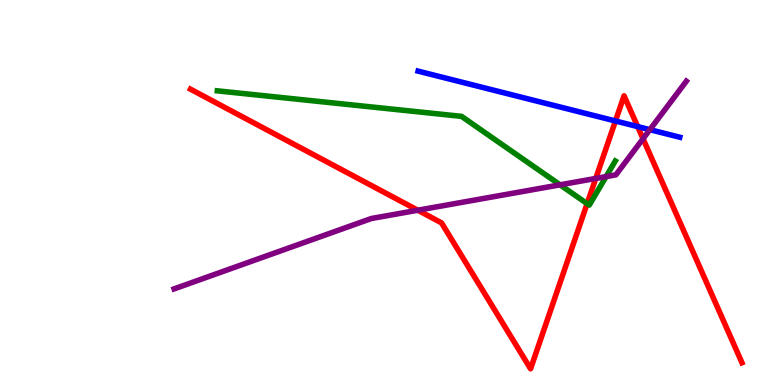[{'lines': ['blue', 'red'], 'intersections': [{'x': 7.94, 'y': 6.86}, {'x': 8.23, 'y': 6.71}]}, {'lines': ['green', 'red'], 'intersections': [{'x': 7.58, 'y': 4.71}]}, {'lines': ['purple', 'red'], 'intersections': [{'x': 5.39, 'y': 4.54}, {'x': 7.69, 'y': 5.37}, {'x': 8.3, 'y': 6.4}]}, {'lines': ['blue', 'green'], 'intersections': []}, {'lines': ['blue', 'purple'], 'intersections': [{'x': 8.39, 'y': 6.63}]}, {'lines': ['green', 'purple'], 'intersections': [{'x': 7.23, 'y': 5.2}, {'x': 7.82, 'y': 5.41}]}]